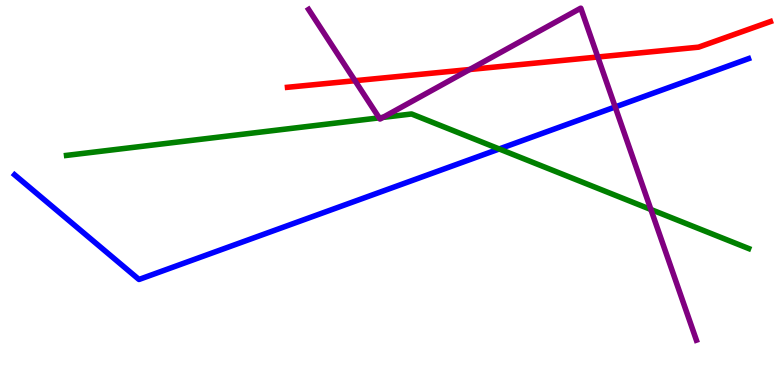[{'lines': ['blue', 'red'], 'intersections': []}, {'lines': ['green', 'red'], 'intersections': []}, {'lines': ['purple', 'red'], 'intersections': [{'x': 4.58, 'y': 7.9}, {'x': 6.06, 'y': 8.19}, {'x': 7.71, 'y': 8.52}]}, {'lines': ['blue', 'green'], 'intersections': [{'x': 6.44, 'y': 6.13}]}, {'lines': ['blue', 'purple'], 'intersections': [{'x': 7.94, 'y': 7.22}]}, {'lines': ['green', 'purple'], 'intersections': [{'x': 4.89, 'y': 6.94}, {'x': 4.94, 'y': 6.95}, {'x': 8.4, 'y': 4.56}]}]